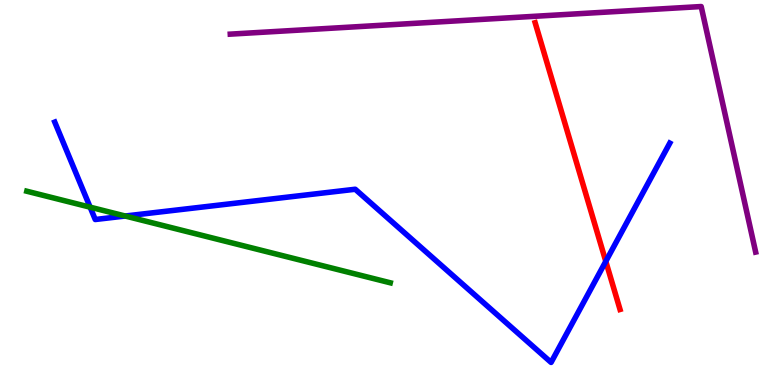[{'lines': ['blue', 'red'], 'intersections': [{'x': 7.82, 'y': 3.21}]}, {'lines': ['green', 'red'], 'intersections': []}, {'lines': ['purple', 'red'], 'intersections': []}, {'lines': ['blue', 'green'], 'intersections': [{'x': 1.16, 'y': 4.62}, {'x': 1.62, 'y': 4.39}]}, {'lines': ['blue', 'purple'], 'intersections': []}, {'lines': ['green', 'purple'], 'intersections': []}]